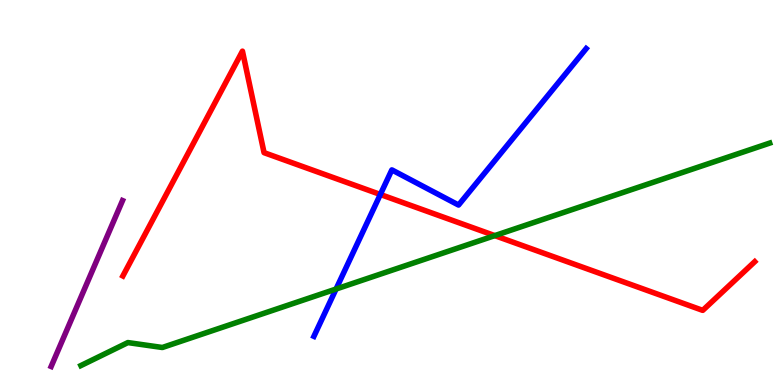[{'lines': ['blue', 'red'], 'intersections': [{'x': 4.91, 'y': 4.95}]}, {'lines': ['green', 'red'], 'intersections': [{'x': 6.38, 'y': 3.88}]}, {'lines': ['purple', 'red'], 'intersections': []}, {'lines': ['blue', 'green'], 'intersections': [{'x': 4.34, 'y': 2.49}]}, {'lines': ['blue', 'purple'], 'intersections': []}, {'lines': ['green', 'purple'], 'intersections': []}]